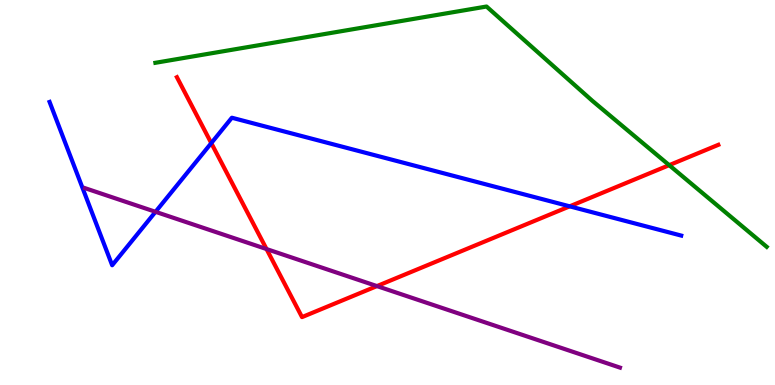[{'lines': ['blue', 'red'], 'intersections': [{'x': 2.73, 'y': 6.28}, {'x': 7.35, 'y': 4.64}]}, {'lines': ['green', 'red'], 'intersections': [{'x': 8.63, 'y': 5.71}]}, {'lines': ['purple', 'red'], 'intersections': [{'x': 3.44, 'y': 3.53}, {'x': 4.86, 'y': 2.57}]}, {'lines': ['blue', 'green'], 'intersections': []}, {'lines': ['blue', 'purple'], 'intersections': [{'x': 2.01, 'y': 4.5}]}, {'lines': ['green', 'purple'], 'intersections': []}]